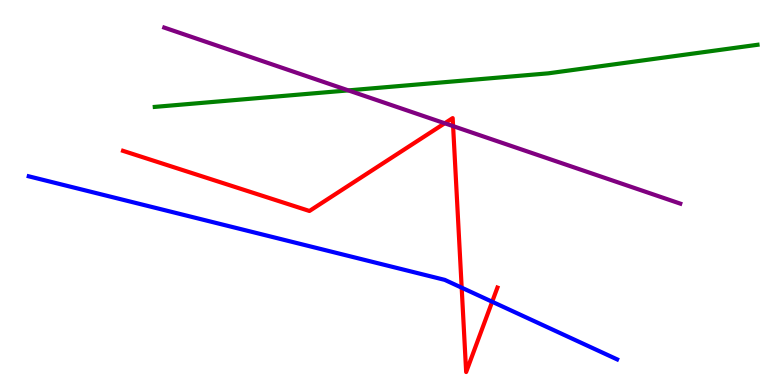[{'lines': ['blue', 'red'], 'intersections': [{'x': 5.96, 'y': 2.53}, {'x': 6.35, 'y': 2.16}]}, {'lines': ['green', 'red'], 'intersections': []}, {'lines': ['purple', 'red'], 'intersections': [{'x': 5.74, 'y': 6.8}, {'x': 5.85, 'y': 6.72}]}, {'lines': ['blue', 'green'], 'intersections': []}, {'lines': ['blue', 'purple'], 'intersections': []}, {'lines': ['green', 'purple'], 'intersections': [{'x': 4.49, 'y': 7.65}]}]